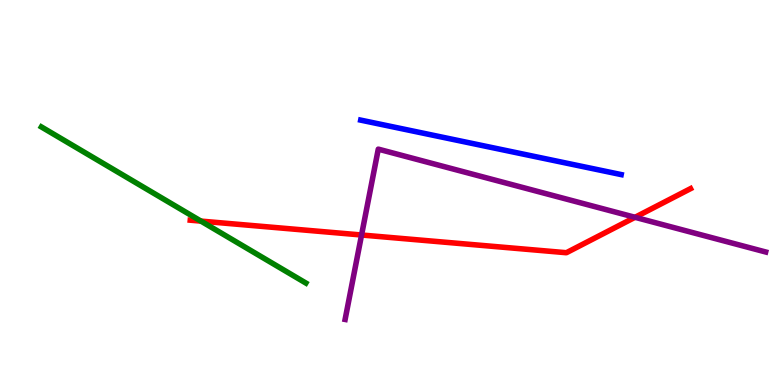[{'lines': ['blue', 'red'], 'intersections': []}, {'lines': ['green', 'red'], 'intersections': [{'x': 2.59, 'y': 4.26}]}, {'lines': ['purple', 'red'], 'intersections': [{'x': 4.67, 'y': 3.9}, {'x': 8.19, 'y': 4.36}]}, {'lines': ['blue', 'green'], 'intersections': []}, {'lines': ['blue', 'purple'], 'intersections': []}, {'lines': ['green', 'purple'], 'intersections': []}]